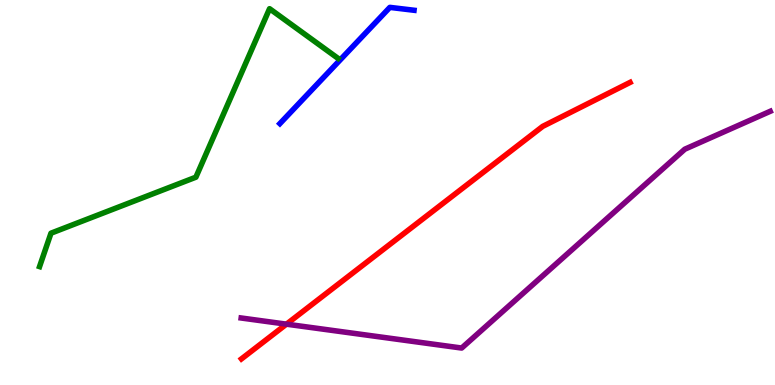[{'lines': ['blue', 'red'], 'intersections': []}, {'lines': ['green', 'red'], 'intersections': []}, {'lines': ['purple', 'red'], 'intersections': [{'x': 3.7, 'y': 1.58}]}, {'lines': ['blue', 'green'], 'intersections': []}, {'lines': ['blue', 'purple'], 'intersections': []}, {'lines': ['green', 'purple'], 'intersections': []}]